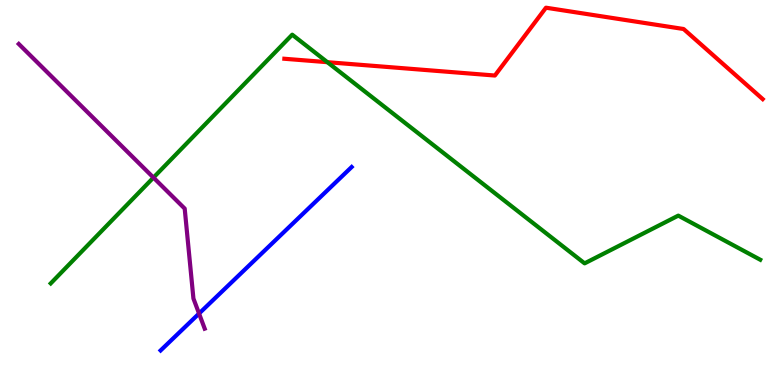[{'lines': ['blue', 'red'], 'intersections': []}, {'lines': ['green', 'red'], 'intersections': [{'x': 4.22, 'y': 8.38}]}, {'lines': ['purple', 'red'], 'intersections': []}, {'lines': ['blue', 'green'], 'intersections': []}, {'lines': ['blue', 'purple'], 'intersections': [{'x': 2.57, 'y': 1.86}]}, {'lines': ['green', 'purple'], 'intersections': [{'x': 1.98, 'y': 5.39}]}]